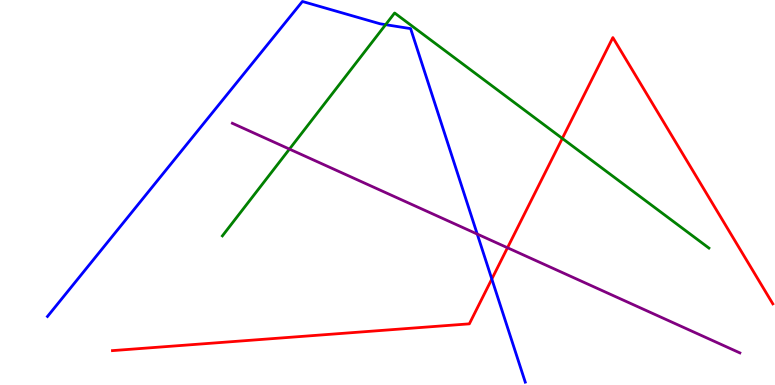[{'lines': ['blue', 'red'], 'intersections': [{'x': 6.35, 'y': 2.75}]}, {'lines': ['green', 'red'], 'intersections': [{'x': 7.26, 'y': 6.4}]}, {'lines': ['purple', 'red'], 'intersections': [{'x': 6.55, 'y': 3.56}]}, {'lines': ['blue', 'green'], 'intersections': [{'x': 4.98, 'y': 9.36}]}, {'lines': ['blue', 'purple'], 'intersections': [{'x': 6.16, 'y': 3.92}]}, {'lines': ['green', 'purple'], 'intersections': [{'x': 3.73, 'y': 6.13}]}]